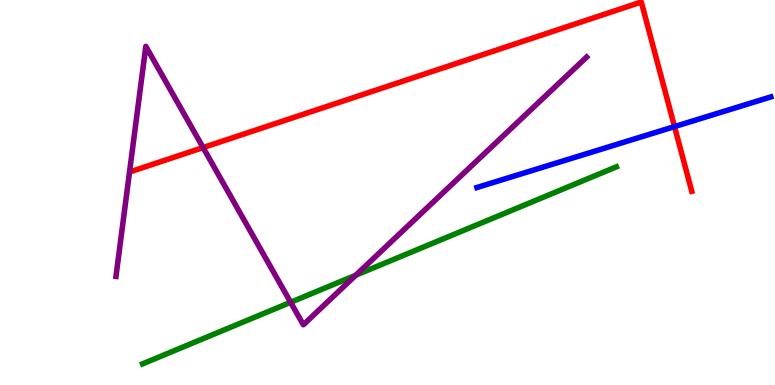[{'lines': ['blue', 'red'], 'intersections': [{'x': 8.7, 'y': 6.71}]}, {'lines': ['green', 'red'], 'intersections': []}, {'lines': ['purple', 'red'], 'intersections': [{'x': 2.62, 'y': 6.17}]}, {'lines': ['blue', 'green'], 'intersections': []}, {'lines': ['blue', 'purple'], 'intersections': []}, {'lines': ['green', 'purple'], 'intersections': [{'x': 3.75, 'y': 2.15}, {'x': 4.59, 'y': 2.85}]}]